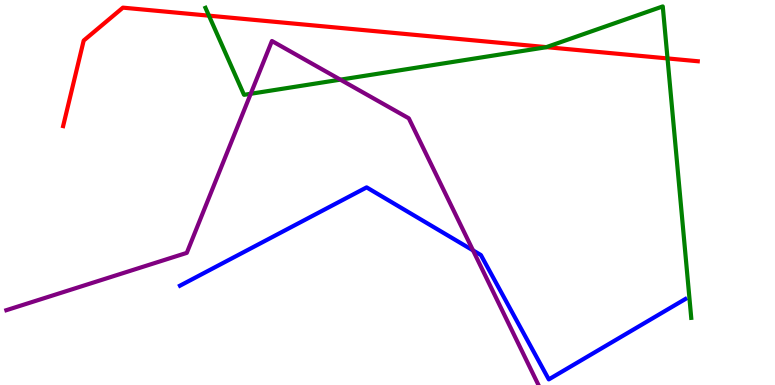[{'lines': ['blue', 'red'], 'intersections': []}, {'lines': ['green', 'red'], 'intersections': [{'x': 2.7, 'y': 9.59}, {'x': 7.05, 'y': 8.78}, {'x': 8.61, 'y': 8.48}]}, {'lines': ['purple', 'red'], 'intersections': []}, {'lines': ['blue', 'green'], 'intersections': []}, {'lines': ['blue', 'purple'], 'intersections': [{'x': 6.1, 'y': 3.5}]}, {'lines': ['green', 'purple'], 'intersections': [{'x': 3.24, 'y': 7.56}, {'x': 4.39, 'y': 7.93}]}]